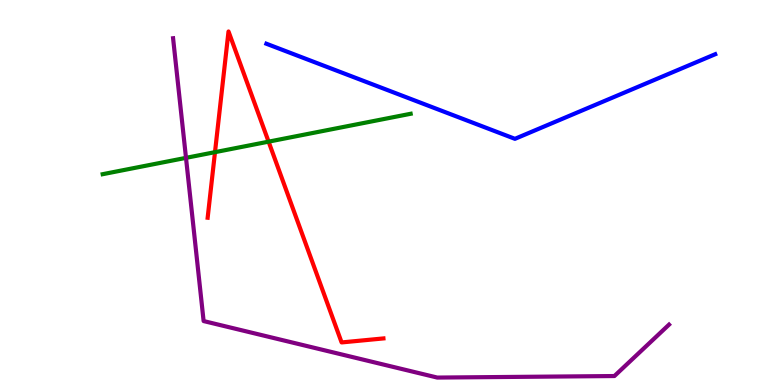[{'lines': ['blue', 'red'], 'intersections': []}, {'lines': ['green', 'red'], 'intersections': [{'x': 2.77, 'y': 6.05}, {'x': 3.47, 'y': 6.32}]}, {'lines': ['purple', 'red'], 'intersections': []}, {'lines': ['blue', 'green'], 'intersections': []}, {'lines': ['blue', 'purple'], 'intersections': []}, {'lines': ['green', 'purple'], 'intersections': [{'x': 2.4, 'y': 5.9}]}]